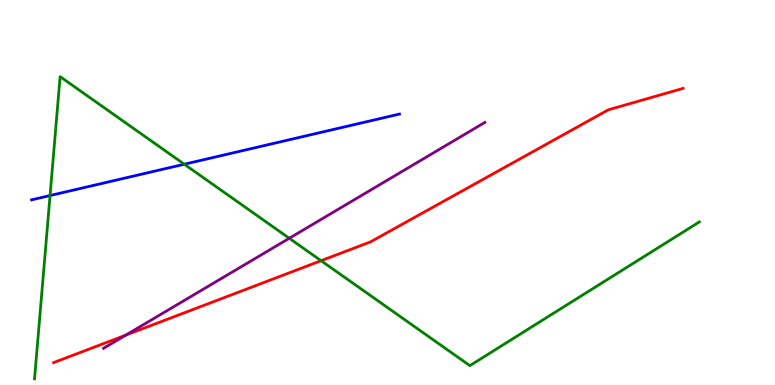[{'lines': ['blue', 'red'], 'intersections': []}, {'lines': ['green', 'red'], 'intersections': [{'x': 4.14, 'y': 3.23}]}, {'lines': ['purple', 'red'], 'intersections': [{'x': 1.62, 'y': 1.3}]}, {'lines': ['blue', 'green'], 'intersections': [{'x': 0.646, 'y': 4.92}, {'x': 2.38, 'y': 5.73}]}, {'lines': ['blue', 'purple'], 'intersections': []}, {'lines': ['green', 'purple'], 'intersections': [{'x': 3.73, 'y': 3.81}]}]